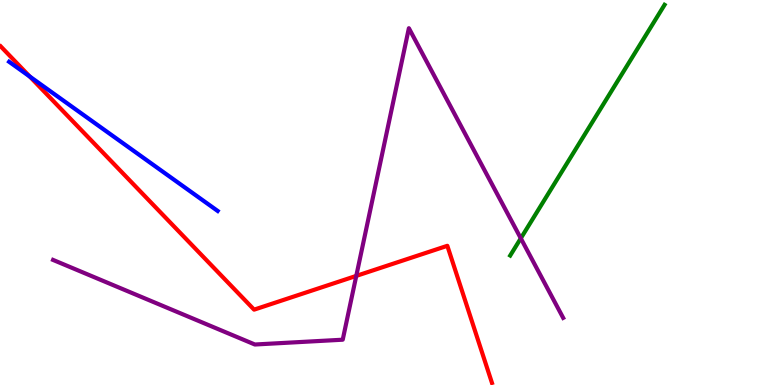[{'lines': ['blue', 'red'], 'intersections': [{'x': 0.384, 'y': 8.01}]}, {'lines': ['green', 'red'], 'intersections': []}, {'lines': ['purple', 'red'], 'intersections': [{'x': 4.6, 'y': 2.83}]}, {'lines': ['blue', 'green'], 'intersections': []}, {'lines': ['blue', 'purple'], 'intersections': []}, {'lines': ['green', 'purple'], 'intersections': [{'x': 6.72, 'y': 3.81}]}]